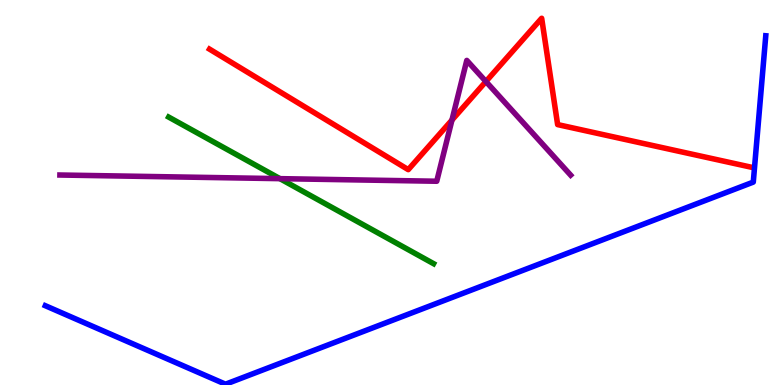[{'lines': ['blue', 'red'], 'intersections': []}, {'lines': ['green', 'red'], 'intersections': []}, {'lines': ['purple', 'red'], 'intersections': [{'x': 5.83, 'y': 6.88}, {'x': 6.27, 'y': 7.88}]}, {'lines': ['blue', 'green'], 'intersections': []}, {'lines': ['blue', 'purple'], 'intersections': []}, {'lines': ['green', 'purple'], 'intersections': [{'x': 3.61, 'y': 5.36}]}]